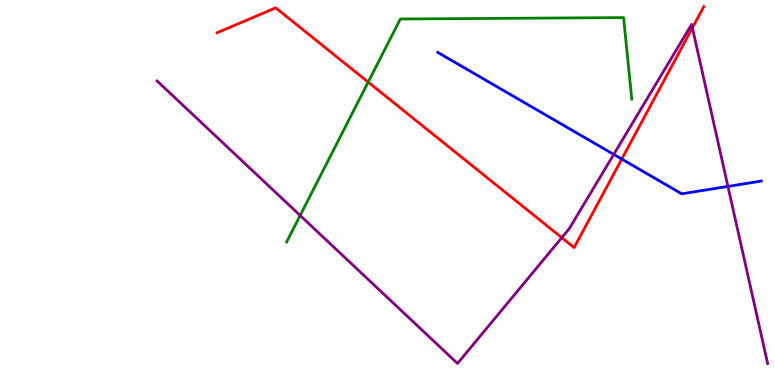[{'lines': ['blue', 'red'], 'intersections': [{'x': 8.02, 'y': 5.87}]}, {'lines': ['green', 'red'], 'intersections': [{'x': 4.75, 'y': 7.87}]}, {'lines': ['purple', 'red'], 'intersections': [{'x': 7.25, 'y': 3.83}, {'x': 8.93, 'y': 9.28}]}, {'lines': ['blue', 'green'], 'intersections': []}, {'lines': ['blue', 'purple'], 'intersections': [{'x': 7.92, 'y': 5.99}, {'x': 9.39, 'y': 5.16}]}, {'lines': ['green', 'purple'], 'intersections': [{'x': 3.87, 'y': 4.4}]}]